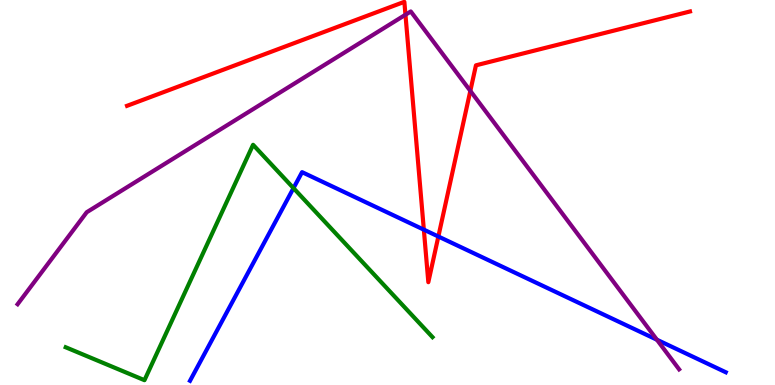[{'lines': ['blue', 'red'], 'intersections': [{'x': 5.47, 'y': 4.03}, {'x': 5.66, 'y': 3.86}]}, {'lines': ['green', 'red'], 'intersections': []}, {'lines': ['purple', 'red'], 'intersections': [{'x': 5.23, 'y': 9.62}, {'x': 6.07, 'y': 7.64}]}, {'lines': ['blue', 'green'], 'intersections': [{'x': 3.79, 'y': 5.11}]}, {'lines': ['blue', 'purple'], 'intersections': [{'x': 8.48, 'y': 1.18}]}, {'lines': ['green', 'purple'], 'intersections': []}]